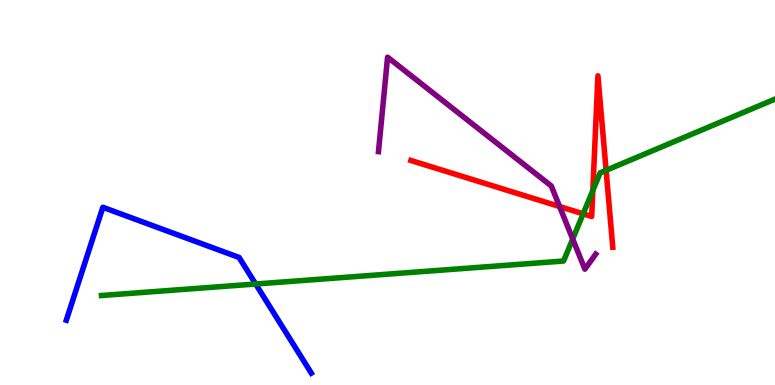[{'lines': ['blue', 'red'], 'intersections': []}, {'lines': ['green', 'red'], 'intersections': [{'x': 7.52, 'y': 4.45}, {'x': 7.65, 'y': 5.05}, {'x': 7.82, 'y': 5.58}]}, {'lines': ['purple', 'red'], 'intersections': [{'x': 7.22, 'y': 4.64}]}, {'lines': ['blue', 'green'], 'intersections': [{'x': 3.3, 'y': 2.62}]}, {'lines': ['blue', 'purple'], 'intersections': []}, {'lines': ['green', 'purple'], 'intersections': [{'x': 7.39, 'y': 3.79}]}]